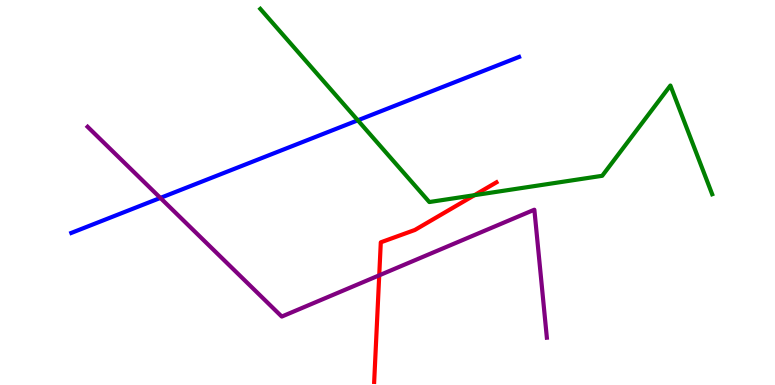[{'lines': ['blue', 'red'], 'intersections': []}, {'lines': ['green', 'red'], 'intersections': [{'x': 6.12, 'y': 4.93}]}, {'lines': ['purple', 'red'], 'intersections': [{'x': 4.89, 'y': 2.85}]}, {'lines': ['blue', 'green'], 'intersections': [{'x': 4.62, 'y': 6.88}]}, {'lines': ['blue', 'purple'], 'intersections': [{'x': 2.07, 'y': 4.86}]}, {'lines': ['green', 'purple'], 'intersections': []}]